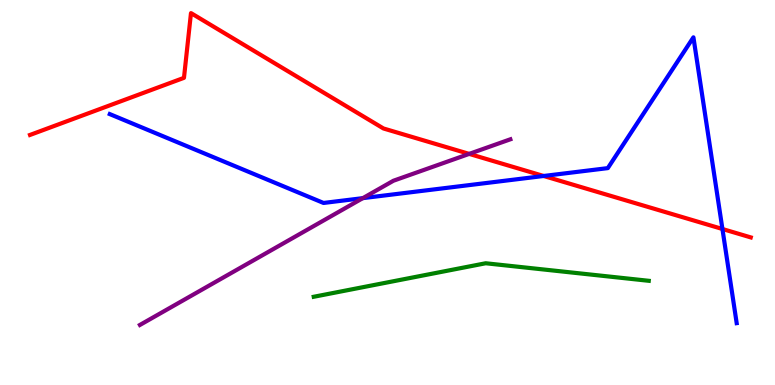[{'lines': ['blue', 'red'], 'intersections': [{'x': 7.01, 'y': 5.43}, {'x': 9.32, 'y': 4.05}]}, {'lines': ['green', 'red'], 'intersections': []}, {'lines': ['purple', 'red'], 'intersections': [{'x': 6.05, 'y': 6.0}]}, {'lines': ['blue', 'green'], 'intersections': []}, {'lines': ['blue', 'purple'], 'intersections': [{'x': 4.68, 'y': 4.85}]}, {'lines': ['green', 'purple'], 'intersections': []}]